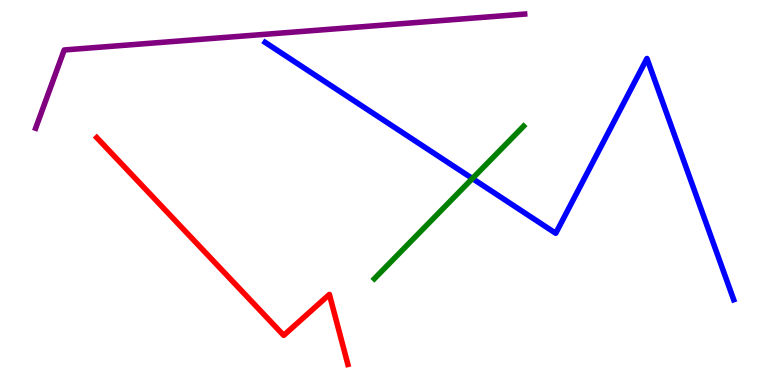[{'lines': ['blue', 'red'], 'intersections': []}, {'lines': ['green', 'red'], 'intersections': []}, {'lines': ['purple', 'red'], 'intersections': []}, {'lines': ['blue', 'green'], 'intersections': [{'x': 6.1, 'y': 5.36}]}, {'lines': ['blue', 'purple'], 'intersections': []}, {'lines': ['green', 'purple'], 'intersections': []}]